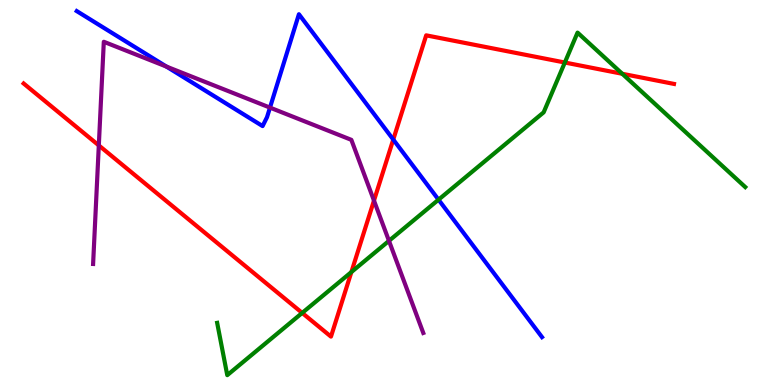[{'lines': ['blue', 'red'], 'intersections': [{'x': 5.07, 'y': 6.38}]}, {'lines': ['green', 'red'], 'intersections': [{'x': 3.9, 'y': 1.87}, {'x': 4.53, 'y': 2.93}, {'x': 7.29, 'y': 8.38}, {'x': 8.03, 'y': 8.08}]}, {'lines': ['purple', 'red'], 'intersections': [{'x': 1.28, 'y': 6.22}, {'x': 4.83, 'y': 4.79}]}, {'lines': ['blue', 'green'], 'intersections': [{'x': 5.66, 'y': 4.81}]}, {'lines': ['blue', 'purple'], 'intersections': [{'x': 2.15, 'y': 8.27}, {'x': 3.48, 'y': 7.2}]}, {'lines': ['green', 'purple'], 'intersections': [{'x': 5.02, 'y': 3.74}]}]